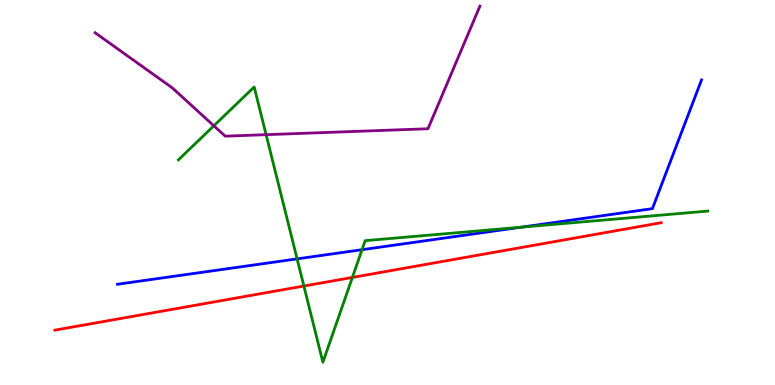[{'lines': ['blue', 'red'], 'intersections': []}, {'lines': ['green', 'red'], 'intersections': [{'x': 3.92, 'y': 2.57}, {'x': 4.55, 'y': 2.79}]}, {'lines': ['purple', 'red'], 'intersections': []}, {'lines': ['blue', 'green'], 'intersections': [{'x': 3.83, 'y': 3.28}, {'x': 4.67, 'y': 3.51}, {'x': 6.73, 'y': 4.1}]}, {'lines': ['blue', 'purple'], 'intersections': []}, {'lines': ['green', 'purple'], 'intersections': [{'x': 2.76, 'y': 6.73}, {'x': 3.43, 'y': 6.5}]}]